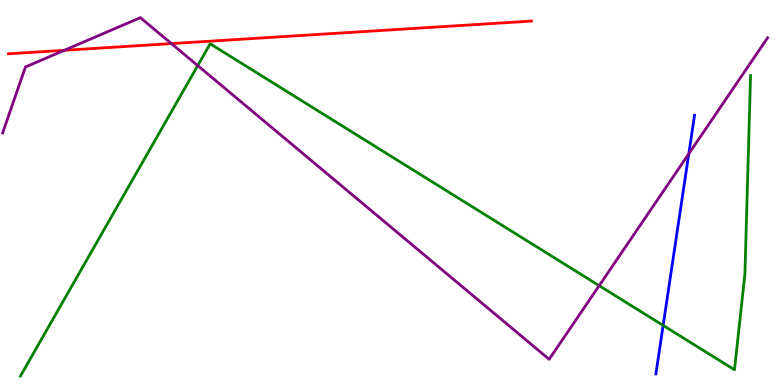[{'lines': ['blue', 'red'], 'intersections': []}, {'lines': ['green', 'red'], 'intersections': []}, {'lines': ['purple', 'red'], 'intersections': [{'x': 0.83, 'y': 8.69}, {'x': 2.21, 'y': 8.87}]}, {'lines': ['blue', 'green'], 'intersections': [{'x': 8.56, 'y': 1.55}]}, {'lines': ['blue', 'purple'], 'intersections': [{'x': 8.89, 'y': 6.01}]}, {'lines': ['green', 'purple'], 'intersections': [{'x': 2.55, 'y': 8.3}, {'x': 7.73, 'y': 2.58}]}]